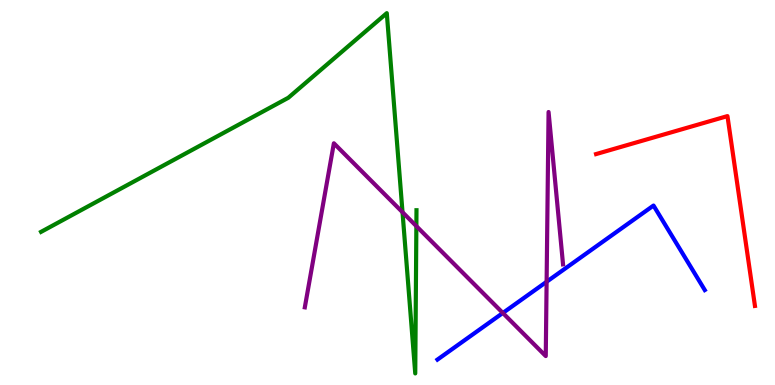[{'lines': ['blue', 'red'], 'intersections': []}, {'lines': ['green', 'red'], 'intersections': []}, {'lines': ['purple', 'red'], 'intersections': []}, {'lines': ['blue', 'green'], 'intersections': []}, {'lines': ['blue', 'purple'], 'intersections': [{'x': 6.49, 'y': 1.87}, {'x': 7.05, 'y': 2.68}]}, {'lines': ['green', 'purple'], 'intersections': [{'x': 5.19, 'y': 4.49}, {'x': 5.37, 'y': 4.13}]}]